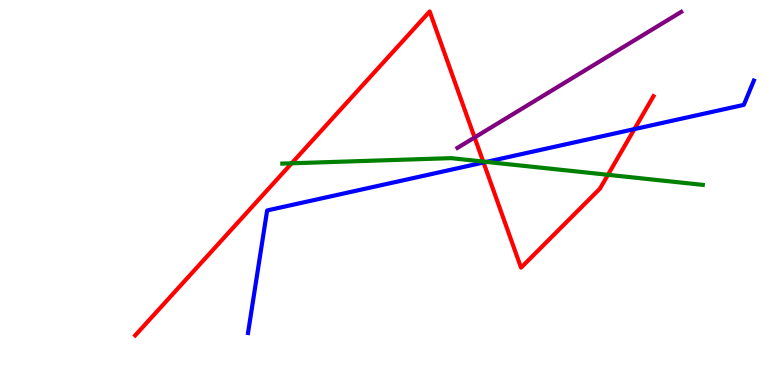[{'lines': ['blue', 'red'], 'intersections': [{'x': 6.24, 'y': 5.78}, {'x': 8.19, 'y': 6.65}]}, {'lines': ['green', 'red'], 'intersections': [{'x': 3.76, 'y': 5.76}, {'x': 6.23, 'y': 5.8}, {'x': 7.84, 'y': 5.46}]}, {'lines': ['purple', 'red'], 'intersections': [{'x': 6.12, 'y': 6.43}]}, {'lines': ['blue', 'green'], 'intersections': [{'x': 6.28, 'y': 5.8}]}, {'lines': ['blue', 'purple'], 'intersections': []}, {'lines': ['green', 'purple'], 'intersections': []}]